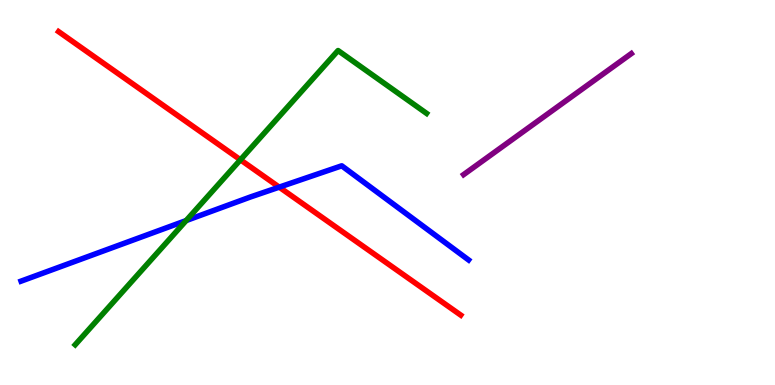[{'lines': ['blue', 'red'], 'intersections': [{'x': 3.6, 'y': 5.14}]}, {'lines': ['green', 'red'], 'intersections': [{'x': 3.1, 'y': 5.85}]}, {'lines': ['purple', 'red'], 'intersections': []}, {'lines': ['blue', 'green'], 'intersections': [{'x': 2.4, 'y': 4.27}]}, {'lines': ['blue', 'purple'], 'intersections': []}, {'lines': ['green', 'purple'], 'intersections': []}]